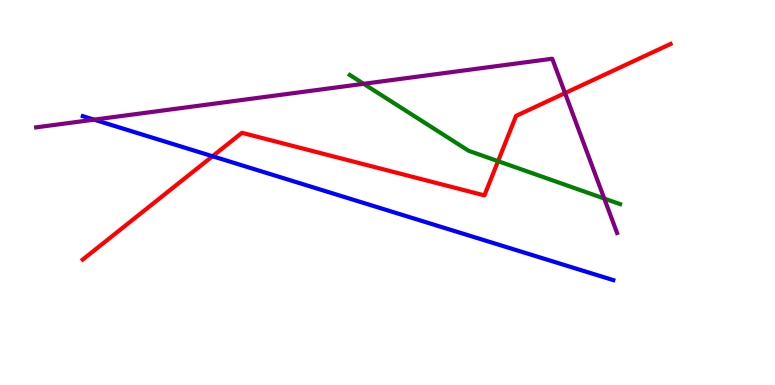[{'lines': ['blue', 'red'], 'intersections': [{'x': 2.74, 'y': 5.94}]}, {'lines': ['green', 'red'], 'intersections': [{'x': 6.43, 'y': 5.81}]}, {'lines': ['purple', 'red'], 'intersections': [{'x': 7.29, 'y': 7.58}]}, {'lines': ['blue', 'green'], 'intersections': []}, {'lines': ['blue', 'purple'], 'intersections': [{'x': 1.21, 'y': 6.89}]}, {'lines': ['green', 'purple'], 'intersections': [{'x': 4.69, 'y': 7.82}, {'x': 7.8, 'y': 4.84}]}]